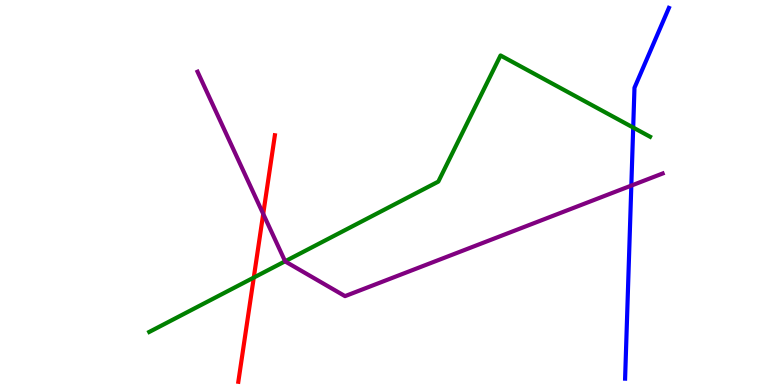[{'lines': ['blue', 'red'], 'intersections': []}, {'lines': ['green', 'red'], 'intersections': [{'x': 3.27, 'y': 2.79}]}, {'lines': ['purple', 'red'], 'intersections': [{'x': 3.4, 'y': 4.44}]}, {'lines': ['blue', 'green'], 'intersections': [{'x': 8.17, 'y': 6.69}]}, {'lines': ['blue', 'purple'], 'intersections': [{'x': 8.15, 'y': 5.18}]}, {'lines': ['green', 'purple'], 'intersections': [{'x': 3.68, 'y': 3.21}]}]